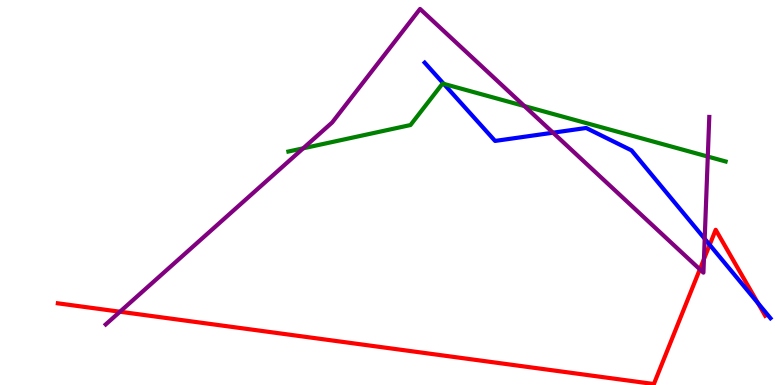[{'lines': ['blue', 'red'], 'intersections': [{'x': 9.16, 'y': 3.64}, {'x': 9.78, 'y': 2.13}]}, {'lines': ['green', 'red'], 'intersections': []}, {'lines': ['purple', 'red'], 'intersections': [{'x': 1.55, 'y': 1.9}, {'x': 9.03, 'y': 3.0}, {'x': 9.08, 'y': 3.27}]}, {'lines': ['blue', 'green'], 'intersections': [{'x': 5.73, 'y': 7.82}]}, {'lines': ['blue', 'purple'], 'intersections': [{'x': 7.14, 'y': 6.55}, {'x': 9.09, 'y': 3.8}]}, {'lines': ['green', 'purple'], 'intersections': [{'x': 3.91, 'y': 6.15}, {'x': 6.77, 'y': 7.24}, {'x': 9.13, 'y': 5.93}]}]